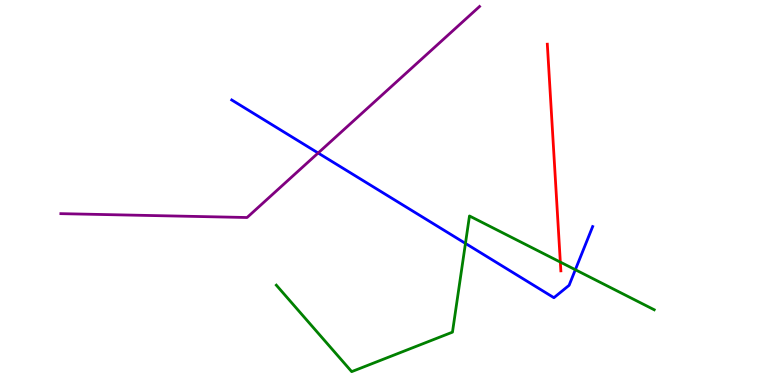[{'lines': ['blue', 'red'], 'intersections': []}, {'lines': ['green', 'red'], 'intersections': [{'x': 7.23, 'y': 3.19}]}, {'lines': ['purple', 'red'], 'intersections': []}, {'lines': ['blue', 'green'], 'intersections': [{'x': 6.01, 'y': 3.68}, {'x': 7.42, 'y': 2.99}]}, {'lines': ['blue', 'purple'], 'intersections': [{'x': 4.11, 'y': 6.03}]}, {'lines': ['green', 'purple'], 'intersections': []}]